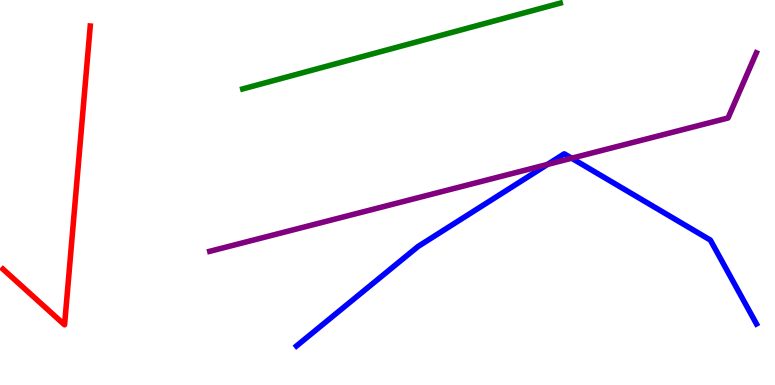[{'lines': ['blue', 'red'], 'intersections': []}, {'lines': ['green', 'red'], 'intersections': []}, {'lines': ['purple', 'red'], 'intersections': []}, {'lines': ['blue', 'green'], 'intersections': []}, {'lines': ['blue', 'purple'], 'intersections': [{'x': 7.06, 'y': 5.73}, {'x': 7.38, 'y': 5.89}]}, {'lines': ['green', 'purple'], 'intersections': []}]